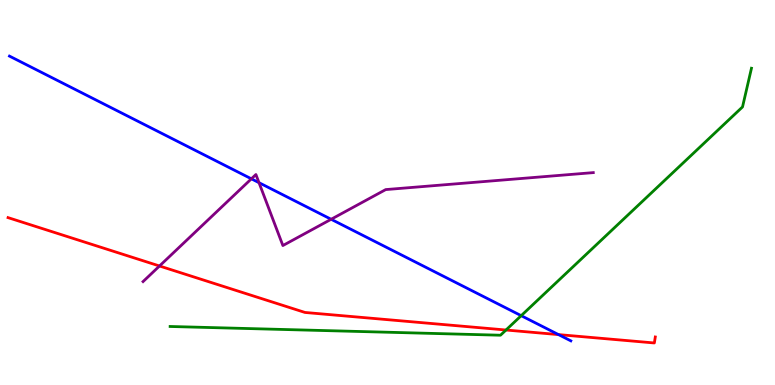[{'lines': ['blue', 'red'], 'intersections': [{'x': 7.21, 'y': 1.31}]}, {'lines': ['green', 'red'], 'intersections': [{'x': 6.53, 'y': 1.43}]}, {'lines': ['purple', 'red'], 'intersections': [{'x': 2.06, 'y': 3.09}]}, {'lines': ['blue', 'green'], 'intersections': [{'x': 6.73, 'y': 1.8}]}, {'lines': ['blue', 'purple'], 'intersections': [{'x': 3.24, 'y': 5.36}, {'x': 3.34, 'y': 5.25}, {'x': 4.27, 'y': 4.3}]}, {'lines': ['green', 'purple'], 'intersections': []}]